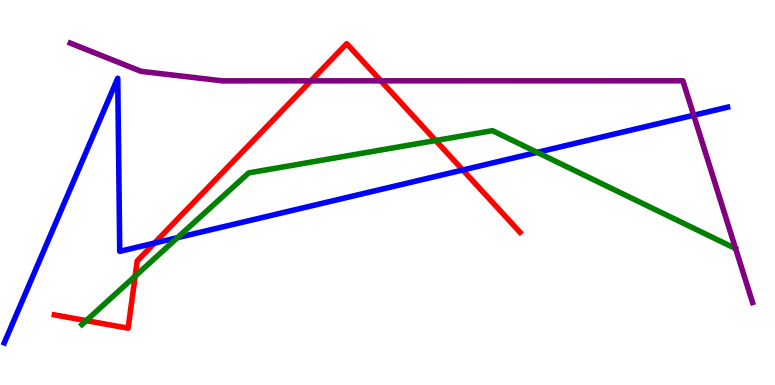[{'lines': ['blue', 'red'], 'intersections': [{'x': 1.99, 'y': 3.69}, {'x': 5.97, 'y': 5.58}]}, {'lines': ['green', 'red'], 'intersections': [{'x': 1.11, 'y': 1.67}, {'x': 1.74, 'y': 2.83}, {'x': 5.62, 'y': 6.35}]}, {'lines': ['purple', 'red'], 'intersections': [{'x': 4.01, 'y': 7.9}, {'x': 4.91, 'y': 7.9}]}, {'lines': ['blue', 'green'], 'intersections': [{'x': 2.29, 'y': 3.83}, {'x': 6.93, 'y': 6.04}]}, {'lines': ['blue', 'purple'], 'intersections': [{'x': 8.95, 'y': 7.01}]}, {'lines': ['green', 'purple'], 'intersections': []}]